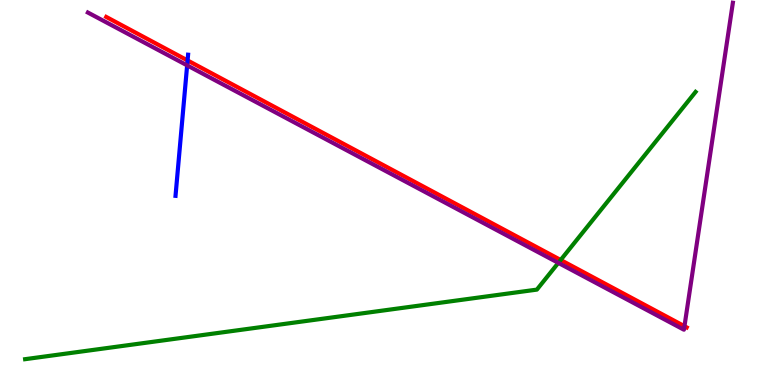[{'lines': ['blue', 'red'], 'intersections': [{'x': 2.42, 'y': 8.43}]}, {'lines': ['green', 'red'], 'intersections': [{'x': 7.23, 'y': 3.25}]}, {'lines': ['purple', 'red'], 'intersections': [{'x': 8.83, 'y': 1.53}]}, {'lines': ['blue', 'green'], 'intersections': []}, {'lines': ['blue', 'purple'], 'intersections': [{'x': 2.41, 'y': 8.3}]}, {'lines': ['green', 'purple'], 'intersections': [{'x': 7.2, 'y': 3.17}]}]